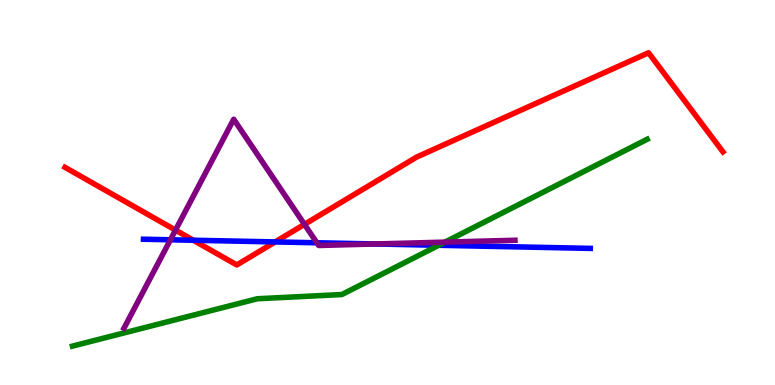[{'lines': ['blue', 'red'], 'intersections': [{'x': 2.49, 'y': 3.76}, {'x': 3.55, 'y': 3.72}]}, {'lines': ['green', 'red'], 'intersections': []}, {'lines': ['purple', 'red'], 'intersections': [{'x': 2.26, 'y': 4.02}, {'x': 3.93, 'y': 4.17}]}, {'lines': ['blue', 'green'], 'intersections': [{'x': 5.66, 'y': 3.63}]}, {'lines': ['blue', 'purple'], 'intersections': [{'x': 2.2, 'y': 3.77}, {'x': 4.09, 'y': 3.69}, {'x': 4.84, 'y': 3.66}]}, {'lines': ['green', 'purple'], 'intersections': [{'x': 5.74, 'y': 3.71}]}]